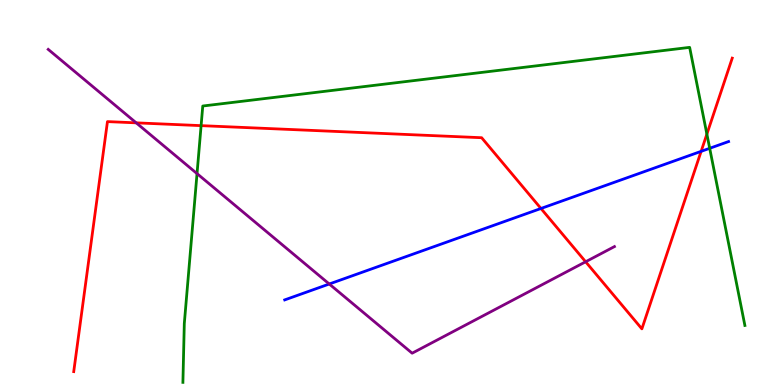[{'lines': ['blue', 'red'], 'intersections': [{'x': 6.98, 'y': 4.58}, {'x': 9.05, 'y': 6.07}]}, {'lines': ['green', 'red'], 'intersections': [{'x': 2.59, 'y': 6.74}, {'x': 9.12, 'y': 6.52}]}, {'lines': ['purple', 'red'], 'intersections': [{'x': 1.76, 'y': 6.81}, {'x': 7.56, 'y': 3.2}]}, {'lines': ['blue', 'green'], 'intersections': [{'x': 9.16, 'y': 6.15}]}, {'lines': ['blue', 'purple'], 'intersections': [{'x': 4.25, 'y': 2.62}]}, {'lines': ['green', 'purple'], 'intersections': [{'x': 2.54, 'y': 5.49}]}]